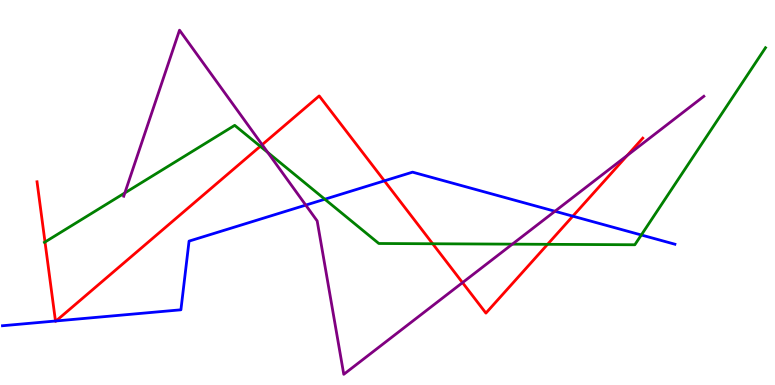[{'lines': ['blue', 'red'], 'intersections': [{'x': 0.716, 'y': 1.66}, {'x': 0.723, 'y': 1.66}, {'x': 4.96, 'y': 5.3}, {'x': 7.39, 'y': 4.39}]}, {'lines': ['green', 'red'], 'intersections': [{'x': 0.581, 'y': 3.71}, {'x': 3.36, 'y': 6.2}, {'x': 5.58, 'y': 3.67}, {'x': 7.07, 'y': 3.65}]}, {'lines': ['purple', 'red'], 'intersections': [{'x': 3.38, 'y': 6.24}, {'x': 5.97, 'y': 2.66}, {'x': 8.09, 'y': 5.96}]}, {'lines': ['blue', 'green'], 'intersections': [{'x': 4.19, 'y': 4.83}, {'x': 8.27, 'y': 3.9}]}, {'lines': ['blue', 'purple'], 'intersections': [{'x': 3.95, 'y': 4.67}, {'x': 7.16, 'y': 4.51}]}, {'lines': ['green', 'purple'], 'intersections': [{'x': 1.61, 'y': 4.99}, {'x': 3.45, 'y': 6.04}, {'x': 6.61, 'y': 3.66}]}]